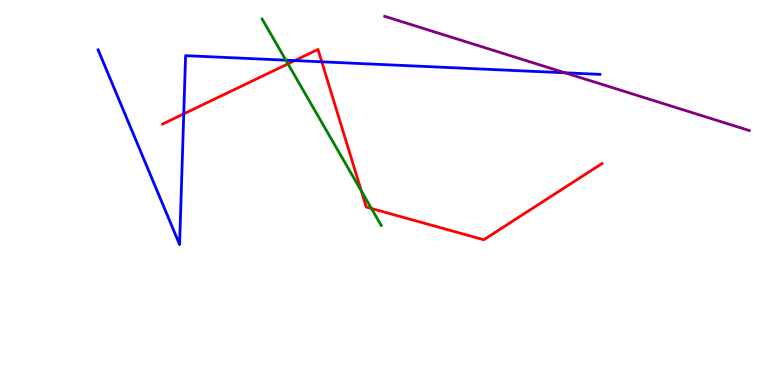[{'lines': ['blue', 'red'], 'intersections': [{'x': 2.37, 'y': 7.04}, {'x': 3.8, 'y': 8.43}, {'x': 4.15, 'y': 8.39}]}, {'lines': ['green', 'red'], 'intersections': [{'x': 3.72, 'y': 8.34}, {'x': 4.66, 'y': 5.04}, {'x': 4.79, 'y': 4.59}]}, {'lines': ['purple', 'red'], 'intersections': []}, {'lines': ['blue', 'green'], 'intersections': [{'x': 3.69, 'y': 8.44}]}, {'lines': ['blue', 'purple'], 'intersections': [{'x': 7.29, 'y': 8.11}]}, {'lines': ['green', 'purple'], 'intersections': []}]